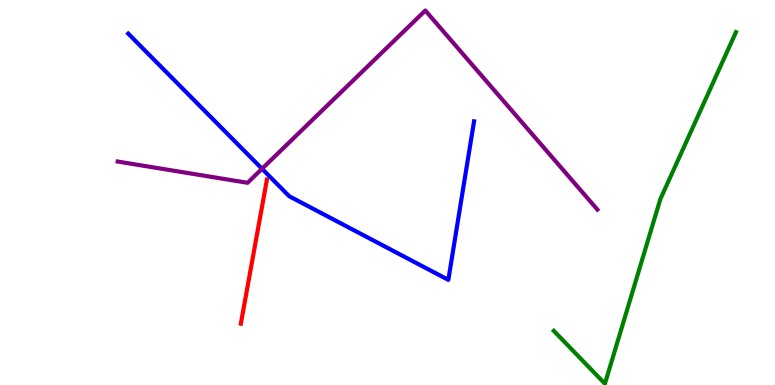[{'lines': ['blue', 'red'], 'intersections': []}, {'lines': ['green', 'red'], 'intersections': []}, {'lines': ['purple', 'red'], 'intersections': []}, {'lines': ['blue', 'green'], 'intersections': []}, {'lines': ['blue', 'purple'], 'intersections': [{'x': 3.38, 'y': 5.62}]}, {'lines': ['green', 'purple'], 'intersections': []}]